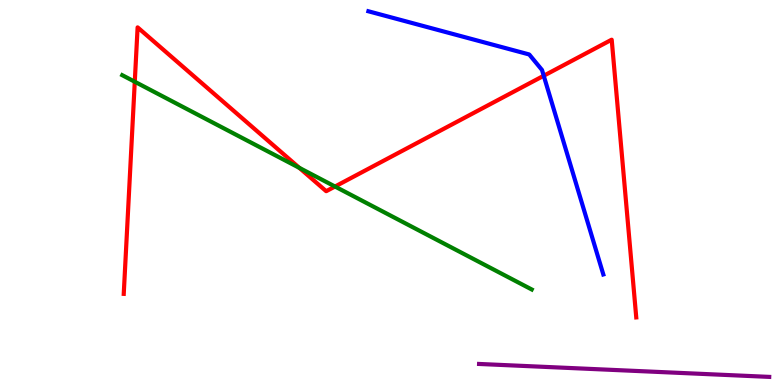[{'lines': ['blue', 'red'], 'intersections': [{'x': 7.02, 'y': 8.03}]}, {'lines': ['green', 'red'], 'intersections': [{'x': 1.74, 'y': 7.88}, {'x': 3.86, 'y': 5.64}, {'x': 4.32, 'y': 5.16}]}, {'lines': ['purple', 'red'], 'intersections': []}, {'lines': ['blue', 'green'], 'intersections': []}, {'lines': ['blue', 'purple'], 'intersections': []}, {'lines': ['green', 'purple'], 'intersections': []}]